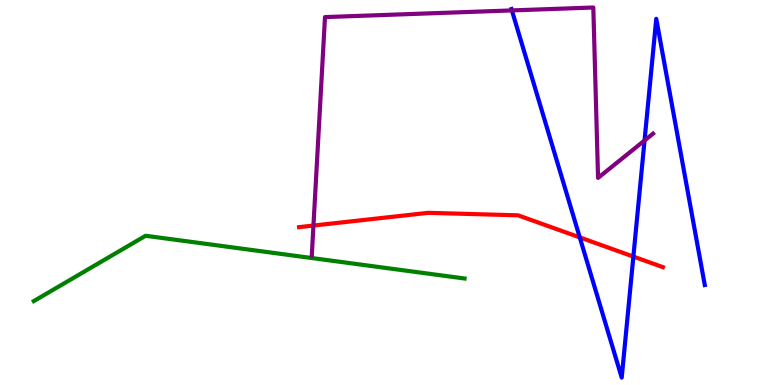[{'lines': ['blue', 'red'], 'intersections': [{'x': 7.48, 'y': 3.83}, {'x': 8.17, 'y': 3.34}]}, {'lines': ['green', 'red'], 'intersections': []}, {'lines': ['purple', 'red'], 'intersections': [{'x': 4.04, 'y': 4.14}]}, {'lines': ['blue', 'green'], 'intersections': []}, {'lines': ['blue', 'purple'], 'intersections': [{'x': 6.6, 'y': 9.73}, {'x': 8.32, 'y': 6.35}]}, {'lines': ['green', 'purple'], 'intersections': []}]